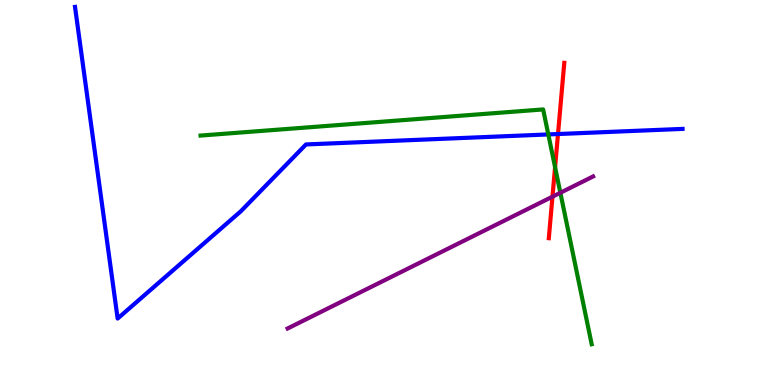[{'lines': ['blue', 'red'], 'intersections': [{'x': 7.2, 'y': 6.52}]}, {'lines': ['green', 'red'], 'intersections': [{'x': 7.16, 'y': 5.66}]}, {'lines': ['purple', 'red'], 'intersections': [{'x': 7.13, 'y': 4.89}]}, {'lines': ['blue', 'green'], 'intersections': [{'x': 7.07, 'y': 6.51}]}, {'lines': ['blue', 'purple'], 'intersections': []}, {'lines': ['green', 'purple'], 'intersections': [{'x': 7.23, 'y': 4.99}]}]